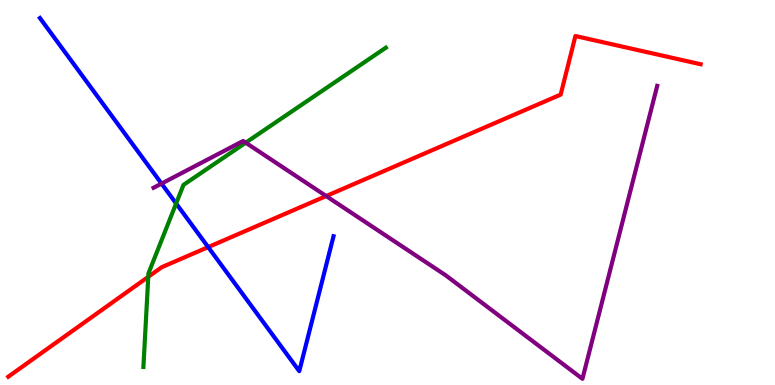[{'lines': ['blue', 'red'], 'intersections': [{'x': 2.69, 'y': 3.58}]}, {'lines': ['green', 'red'], 'intersections': [{'x': 1.91, 'y': 2.81}]}, {'lines': ['purple', 'red'], 'intersections': [{'x': 4.21, 'y': 4.91}]}, {'lines': ['blue', 'green'], 'intersections': [{'x': 2.27, 'y': 4.71}]}, {'lines': ['blue', 'purple'], 'intersections': [{'x': 2.08, 'y': 5.23}]}, {'lines': ['green', 'purple'], 'intersections': [{'x': 3.17, 'y': 6.29}]}]